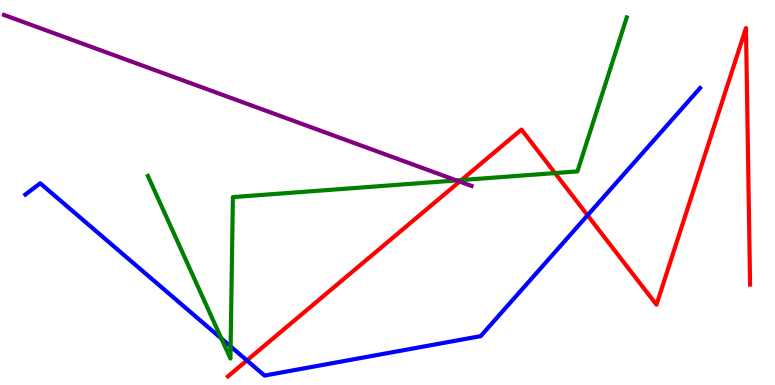[{'lines': ['blue', 'red'], 'intersections': [{'x': 3.19, 'y': 0.638}, {'x': 7.58, 'y': 4.41}]}, {'lines': ['green', 'red'], 'intersections': [{'x': 5.95, 'y': 5.32}, {'x': 7.16, 'y': 5.5}]}, {'lines': ['purple', 'red'], 'intersections': [{'x': 5.93, 'y': 5.28}]}, {'lines': ['blue', 'green'], 'intersections': [{'x': 2.86, 'y': 1.21}, {'x': 2.98, 'y': 1.0}]}, {'lines': ['blue', 'purple'], 'intersections': []}, {'lines': ['green', 'purple'], 'intersections': [{'x': 5.89, 'y': 5.31}]}]